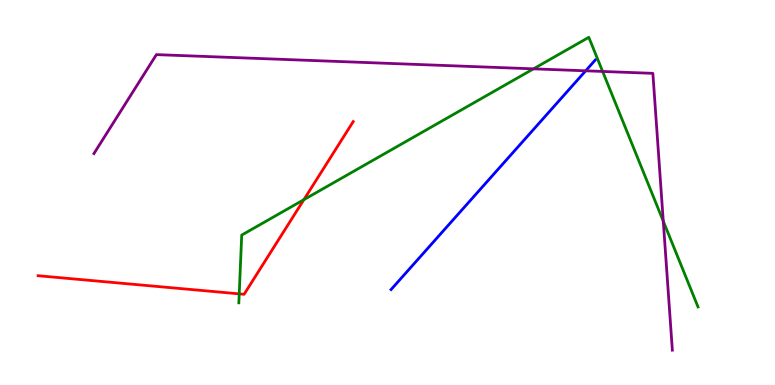[{'lines': ['blue', 'red'], 'intersections': []}, {'lines': ['green', 'red'], 'intersections': [{'x': 3.09, 'y': 2.37}, {'x': 3.92, 'y': 4.81}]}, {'lines': ['purple', 'red'], 'intersections': []}, {'lines': ['blue', 'green'], 'intersections': []}, {'lines': ['blue', 'purple'], 'intersections': [{'x': 7.56, 'y': 8.16}]}, {'lines': ['green', 'purple'], 'intersections': [{'x': 6.88, 'y': 8.21}, {'x': 7.78, 'y': 8.14}, {'x': 8.56, 'y': 4.26}]}]